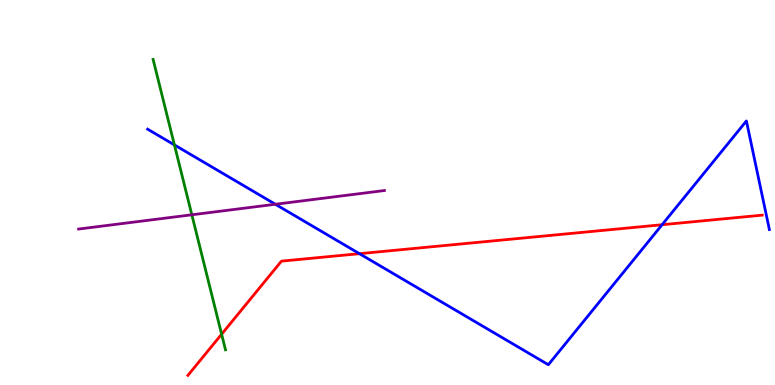[{'lines': ['blue', 'red'], 'intersections': [{'x': 4.64, 'y': 3.41}, {'x': 8.54, 'y': 4.16}]}, {'lines': ['green', 'red'], 'intersections': [{'x': 2.86, 'y': 1.32}]}, {'lines': ['purple', 'red'], 'intersections': []}, {'lines': ['blue', 'green'], 'intersections': [{'x': 2.25, 'y': 6.24}]}, {'lines': ['blue', 'purple'], 'intersections': [{'x': 3.55, 'y': 4.69}]}, {'lines': ['green', 'purple'], 'intersections': [{'x': 2.48, 'y': 4.42}]}]